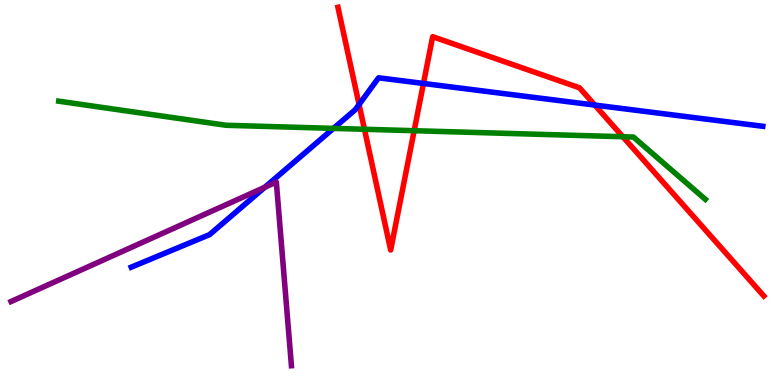[{'lines': ['blue', 'red'], 'intersections': [{'x': 4.63, 'y': 7.29}, {'x': 5.46, 'y': 7.83}, {'x': 7.67, 'y': 7.27}]}, {'lines': ['green', 'red'], 'intersections': [{'x': 4.7, 'y': 6.64}, {'x': 5.34, 'y': 6.61}, {'x': 8.04, 'y': 6.45}]}, {'lines': ['purple', 'red'], 'intersections': []}, {'lines': ['blue', 'green'], 'intersections': [{'x': 4.3, 'y': 6.67}]}, {'lines': ['blue', 'purple'], 'intersections': [{'x': 3.42, 'y': 5.14}]}, {'lines': ['green', 'purple'], 'intersections': []}]